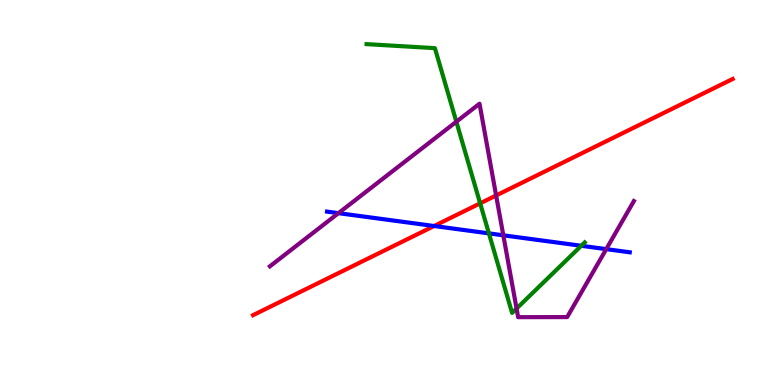[{'lines': ['blue', 'red'], 'intersections': [{'x': 5.6, 'y': 4.13}]}, {'lines': ['green', 'red'], 'intersections': [{'x': 6.2, 'y': 4.72}]}, {'lines': ['purple', 'red'], 'intersections': [{'x': 6.4, 'y': 4.92}]}, {'lines': ['blue', 'green'], 'intersections': [{'x': 6.31, 'y': 3.94}, {'x': 7.5, 'y': 3.62}]}, {'lines': ['blue', 'purple'], 'intersections': [{'x': 4.37, 'y': 4.46}, {'x': 6.49, 'y': 3.89}, {'x': 7.82, 'y': 3.53}]}, {'lines': ['green', 'purple'], 'intersections': [{'x': 5.89, 'y': 6.84}, {'x': 6.67, 'y': 1.99}]}]